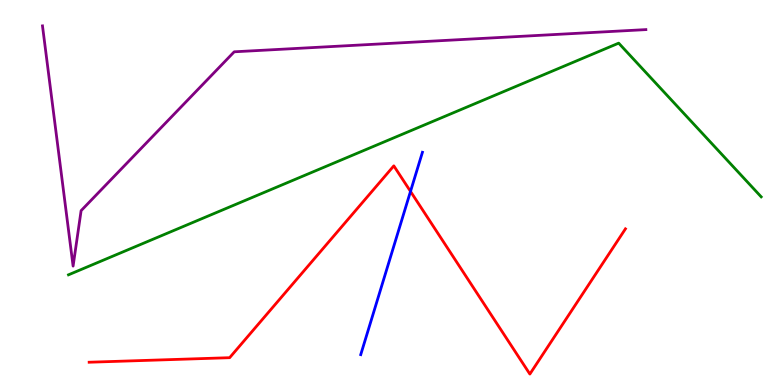[{'lines': ['blue', 'red'], 'intersections': [{'x': 5.3, 'y': 5.03}]}, {'lines': ['green', 'red'], 'intersections': []}, {'lines': ['purple', 'red'], 'intersections': []}, {'lines': ['blue', 'green'], 'intersections': []}, {'lines': ['blue', 'purple'], 'intersections': []}, {'lines': ['green', 'purple'], 'intersections': []}]